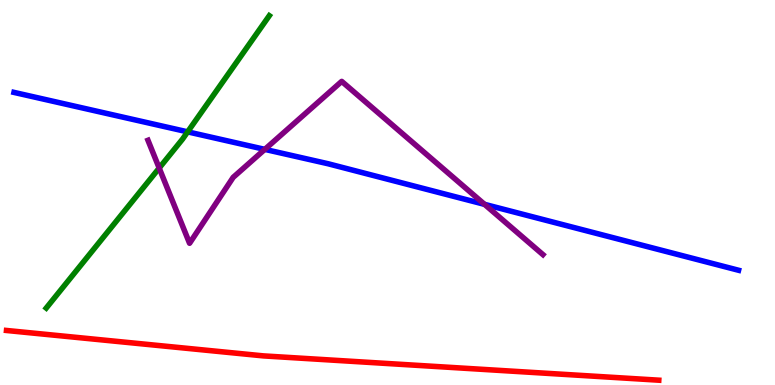[{'lines': ['blue', 'red'], 'intersections': []}, {'lines': ['green', 'red'], 'intersections': []}, {'lines': ['purple', 'red'], 'intersections': []}, {'lines': ['blue', 'green'], 'intersections': [{'x': 2.42, 'y': 6.58}]}, {'lines': ['blue', 'purple'], 'intersections': [{'x': 3.42, 'y': 6.12}, {'x': 6.25, 'y': 4.69}]}, {'lines': ['green', 'purple'], 'intersections': [{'x': 2.05, 'y': 5.63}]}]